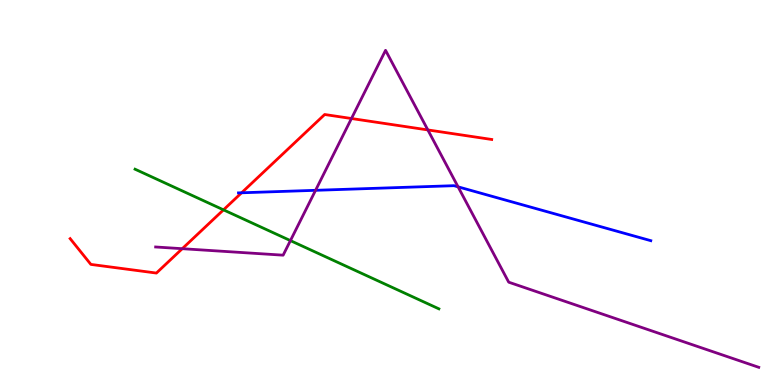[{'lines': ['blue', 'red'], 'intersections': [{'x': 3.12, 'y': 4.99}]}, {'lines': ['green', 'red'], 'intersections': [{'x': 2.88, 'y': 4.55}]}, {'lines': ['purple', 'red'], 'intersections': [{'x': 2.35, 'y': 3.54}, {'x': 4.53, 'y': 6.92}, {'x': 5.52, 'y': 6.63}]}, {'lines': ['blue', 'green'], 'intersections': []}, {'lines': ['blue', 'purple'], 'intersections': [{'x': 4.07, 'y': 5.06}, {'x': 5.91, 'y': 5.15}]}, {'lines': ['green', 'purple'], 'intersections': [{'x': 3.75, 'y': 3.75}]}]